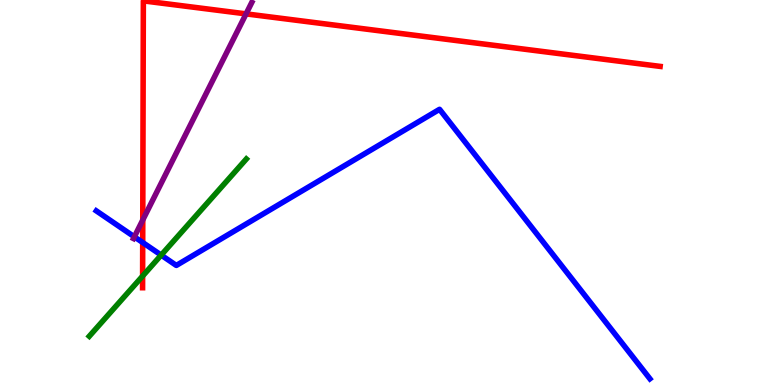[{'lines': ['blue', 'red'], 'intersections': [{'x': 1.84, 'y': 3.7}]}, {'lines': ['green', 'red'], 'intersections': [{'x': 1.84, 'y': 2.83}]}, {'lines': ['purple', 'red'], 'intersections': [{'x': 1.84, 'y': 4.29}, {'x': 3.17, 'y': 9.64}]}, {'lines': ['blue', 'green'], 'intersections': [{'x': 2.08, 'y': 3.37}]}, {'lines': ['blue', 'purple'], 'intersections': [{'x': 1.73, 'y': 3.85}]}, {'lines': ['green', 'purple'], 'intersections': []}]